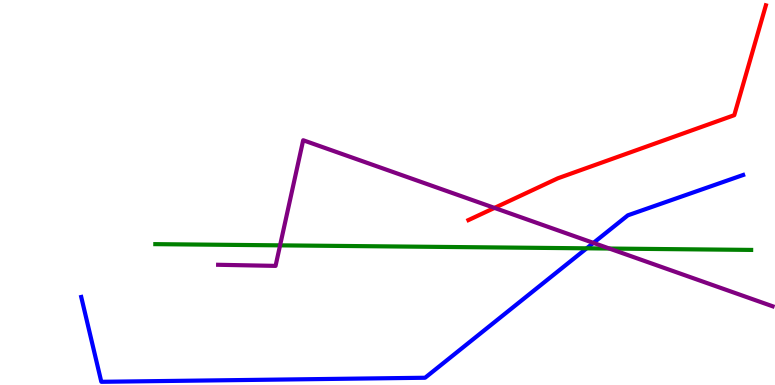[{'lines': ['blue', 'red'], 'intersections': []}, {'lines': ['green', 'red'], 'intersections': []}, {'lines': ['purple', 'red'], 'intersections': [{'x': 6.38, 'y': 4.6}]}, {'lines': ['blue', 'green'], 'intersections': [{'x': 7.57, 'y': 3.55}]}, {'lines': ['blue', 'purple'], 'intersections': [{'x': 7.66, 'y': 3.69}]}, {'lines': ['green', 'purple'], 'intersections': [{'x': 3.61, 'y': 3.63}, {'x': 7.86, 'y': 3.54}]}]